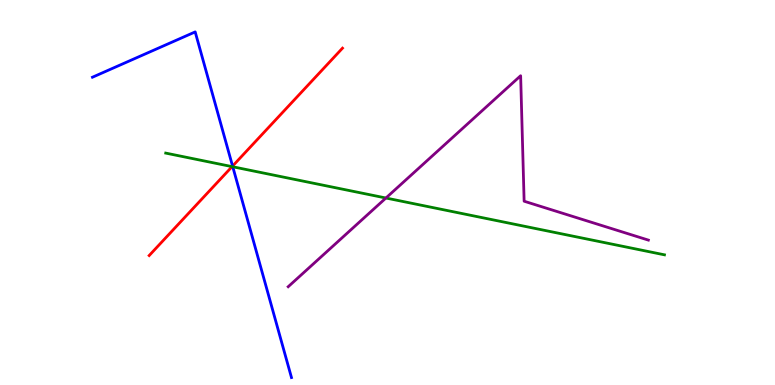[{'lines': ['blue', 'red'], 'intersections': [{'x': 3.0, 'y': 5.69}]}, {'lines': ['green', 'red'], 'intersections': [{'x': 2.99, 'y': 5.67}]}, {'lines': ['purple', 'red'], 'intersections': []}, {'lines': ['blue', 'green'], 'intersections': [{'x': 3.0, 'y': 5.67}]}, {'lines': ['blue', 'purple'], 'intersections': []}, {'lines': ['green', 'purple'], 'intersections': [{'x': 4.98, 'y': 4.86}]}]